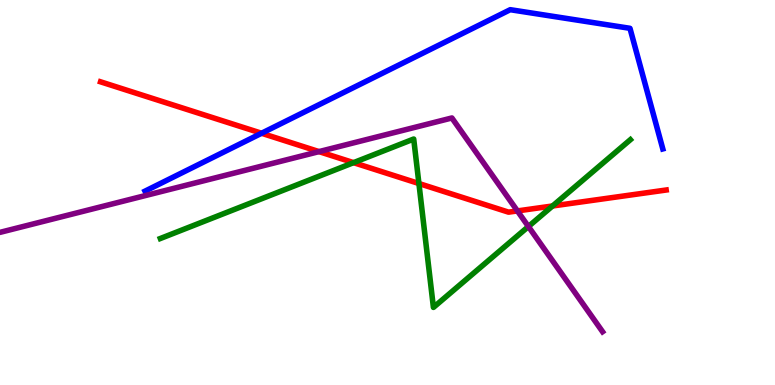[{'lines': ['blue', 'red'], 'intersections': [{'x': 3.37, 'y': 6.54}]}, {'lines': ['green', 'red'], 'intersections': [{'x': 4.56, 'y': 5.78}, {'x': 5.41, 'y': 5.23}, {'x': 7.13, 'y': 4.65}]}, {'lines': ['purple', 'red'], 'intersections': [{'x': 4.12, 'y': 6.06}, {'x': 6.68, 'y': 4.52}]}, {'lines': ['blue', 'green'], 'intersections': []}, {'lines': ['blue', 'purple'], 'intersections': []}, {'lines': ['green', 'purple'], 'intersections': [{'x': 6.82, 'y': 4.12}]}]